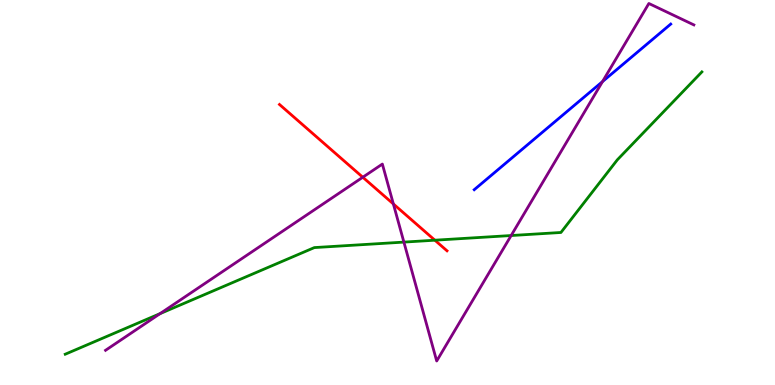[{'lines': ['blue', 'red'], 'intersections': []}, {'lines': ['green', 'red'], 'intersections': [{'x': 5.61, 'y': 3.76}]}, {'lines': ['purple', 'red'], 'intersections': [{'x': 4.68, 'y': 5.4}, {'x': 5.08, 'y': 4.7}]}, {'lines': ['blue', 'green'], 'intersections': []}, {'lines': ['blue', 'purple'], 'intersections': [{'x': 7.77, 'y': 7.88}]}, {'lines': ['green', 'purple'], 'intersections': [{'x': 2.07, 'y': 1.85}, {'x': 5.21, 'y': 3.71}, {'x': 6.6, 'y': 3.88}]}]